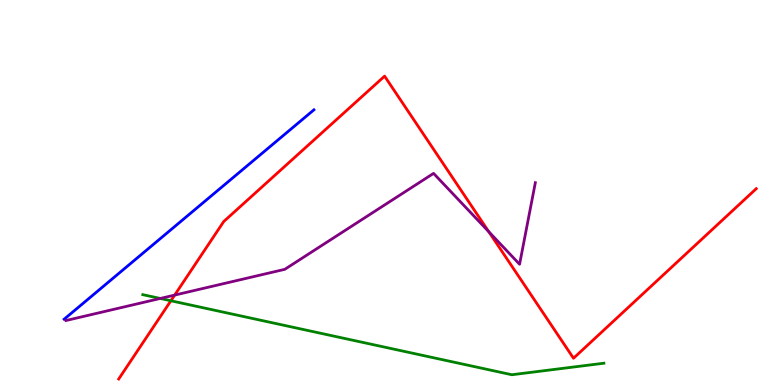[{'lines': ['blue', 'red'], 'intersections': []}, {'lines': ['green', 'red'], 'intersections': [{'x': 2.21, 'y': 2.19}]}, {'lines': ['purple', 'red'], 'intersections': [{'x': 2.25, 'y': 2.34}, {'x': 6.31, 'y': 3.98}]}, {'lines': ['blue', 'green'], 'intersections': []}, {'lines': ['blue', 'purple'], 'intersections': []}, {'lines': ['green', 'purple'], 'intersections': [{'x': 2.07, 'y': 2.25}]}]